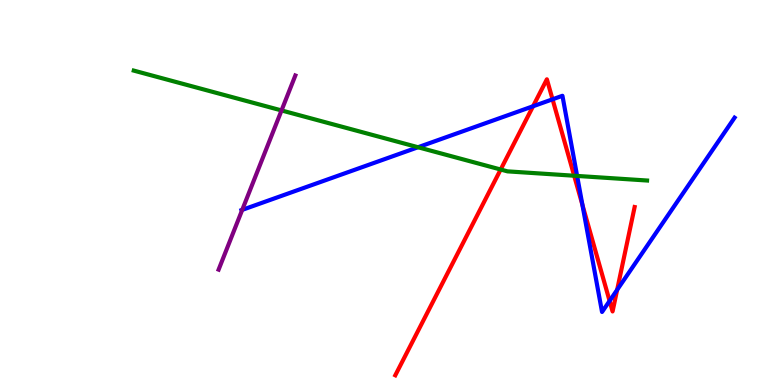[{'lines': ['blue', 'red'], 'intersections': [{'x': 6.88, 'y': 7.24}, {'x': 7.13, 'y': 7.42}, {'x': 7.52, 'y': 4.68}, {'x': 7.87, 'y': 2.18}, {'x': 7.96, 'y': 2.47}]}, {'lines': ['green', 'red'], 'intersections': [{'x': 6.46, 'y': 5.6}, {'x': 7.41, 'y': 5.44}]}, {'lines': ['purple', 'red'], 'intersections': []}, {'lines': ['blue', 'green'], 'intersections': [{'x': 5.39, 'y': 6.18}, {'x': 7.45, 'y': 5.43}]}, {'lines': ['blue', 'purple'], 'intersections': [{'x': 3.13, 'y': 4.55}]}, {'lines': ['green', 'purple'], 'intersections': [{'x': 3.63, 'y': 7.13}]}]